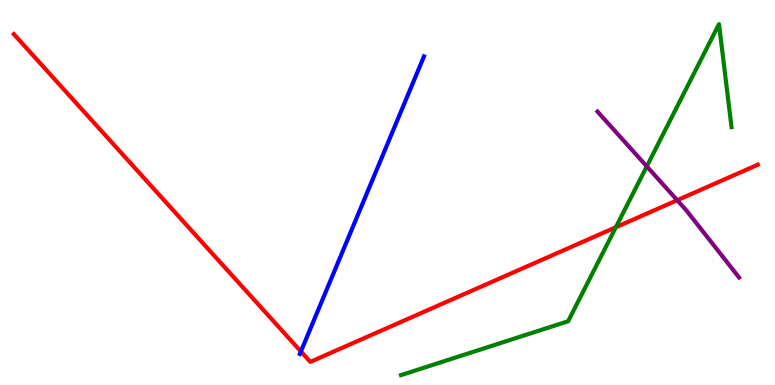[{'lines': ['blue', 'red'], 'intersections': [{'x': 3.88, 'y': 0.871}]}, {'lines': ['green', 'red'], 'intersections': [{'x': 7.95, 'y': 4.1}]}, {'lines': ['purple', 'red'], 'intersections': [{'x': 8.74, 'y': 4.8}]}, {'lines': ['blue', 'green'], 'intersections': []}, {'lines': ['blue', 'purple'], 'intersections': []}, {'lines': ['green', 'purple'], 'intersections': [{'x': 8.35, 'y': 5.68}]}]